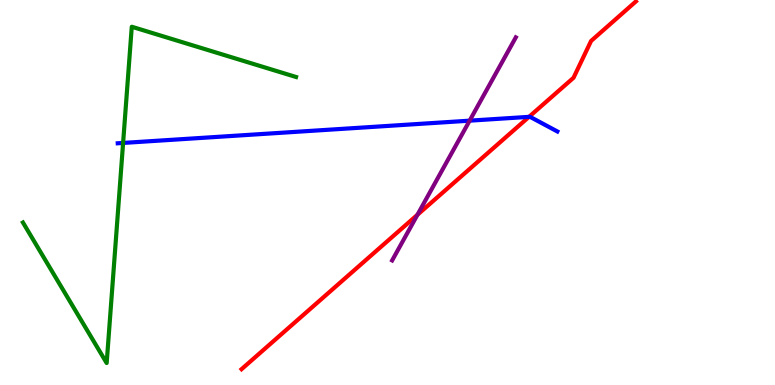[{'lines': ['blue', 'red'], 'intersections': [{'x': 6.83, 'y': 6.96}]}, {'lines': ['green', 'red'], 'intersections': []}, {'lines': ['purple', 'red'], 'intersections': [{'x': 5.39, 'y': 4.42}]}, {'lines': ['blue', 'green'], 'intersections': [{'x': 1.59, 'y': 6.29}]}, {'lines': ['blue', 'purple'], 'intersections': [{'x': 6.06, 'y': 6.87}]}, {'lines': ['green', 'purple'], 'intersections': []}]